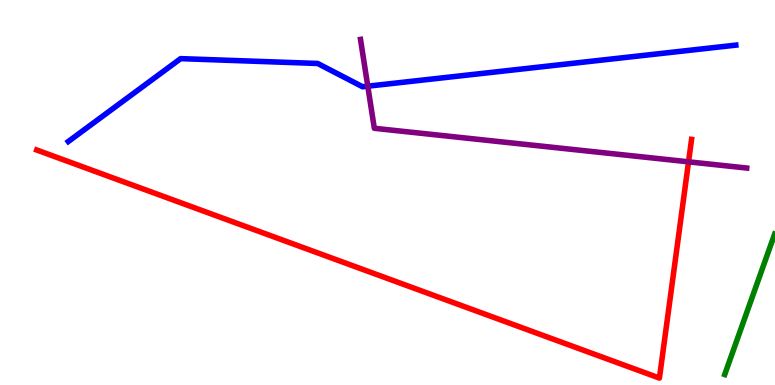[{'lines': ['blue', 'red'], 'intersections': []}, {'lines': ['green', 'red'], 'intersections': []}, {'lines': ['purple', 'red'], 'intersections': [{'x': 8.88, 'y': 5.8}]}, {'lines': ['blue', 'green'], 'intersections': []}, {'lines': ['blue', 'purple'], 'intersections': [{'x': 4.75, 'y': 7.76}]}, {'lines': ['green', 'purple'], 'intersections': []}]